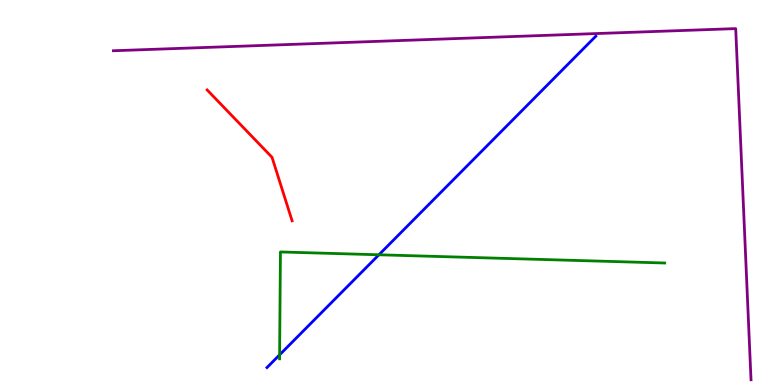[{'lines': ['blue', 'red'], 'intersections': []}, {'lines': ['green', 'red'], 'intersections': []}, {'lines': ['purple', 'red'], 'intersections': []}, {'lines': ['blue', 'green'], 'intersections': [{'x': 3.61, 'y': 0.783}, {'x': 4.89, 'y': 3.38}]}, {'lines': ['blue', 'purple'], 'intersections': []}, {'lines': ['green', 'purple'], 'intersections': []}]